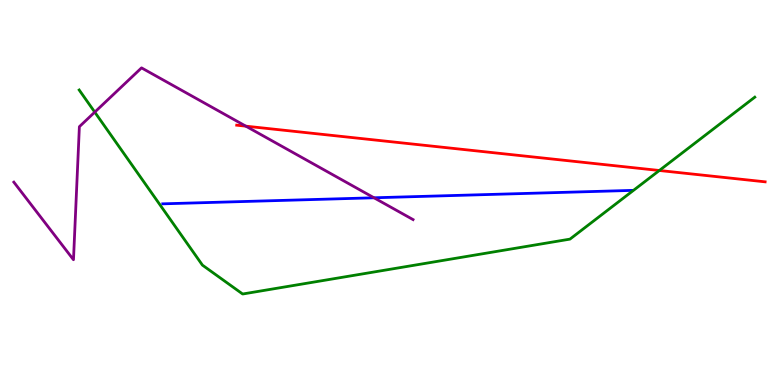[{'lines': ['blue', 'red'], 'intersections': []}, {'lines': ['green', 'red'], 'intersections': [{'x': 8.51, 'y': 5.57}]}, {'lines': ['purple', 'red'], 'intersections': [{'x': 3.17, 'y': 6.72}]}, {'lines': ['blue', 'green'], 'intersections': []}, {'lines': ['blue', 'purple'], 'intersections': [{'x': 4.83, 'y': 4.86}]}, {'lines': ['green', 'purple'], 'intersections': [{'x': 1.22, 'y': 7.09}]}]